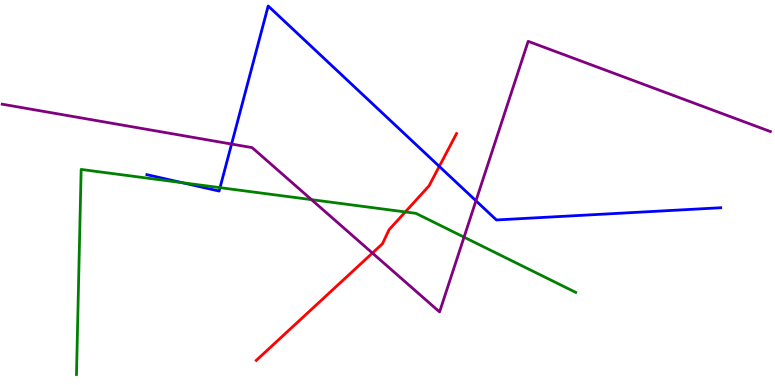[{'lines': ['blue', 'red'], 'intersections': [{'x': 5.67, 'y': 5.68}]}, {'lines': ['green', 'red'], 'intersections': [{'x': 5.23, 'y': 4.49}]}, {'lines': ['purple', 'red'], 'intersections': [{'x': 4.81, 'y': 3.43}]}, {'lines': ['blue', 'green'], 'intersections': [{'x': 2.35, 'y': 5.25}, {'x': 2.84, 'y': 5.13}]}, {'lines': ['blue', 'purple'], 'intersections': [{'x': 2.99, 'y': 6.26}, {'x': 6.14, 'y': 4.79}]}, {'lines': ['green', 'purple'], 'intersections': [{'x': 4.02, 'y': 4.81}, {'x': 5.99, 'y': 3.84}]}]